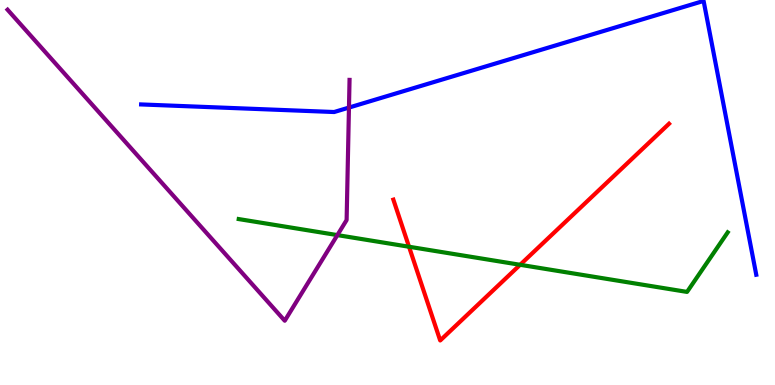[{'lines': ['blue', 'red'], 'intersections': []}, {'lines': ['green', 'red'], 'intersections': [{'x': 5.28, 'y': 3.59}, {'x': 6.71, 'y': 3.12}]}, {'lines': ['purple', 'red'], 'intersections': []}, {'lines': ['blue', 'green'], 'intersections': []}, {'lines': ['blue', 'purple'], 'intersections': [{'x': 4.5, 'y': 7.21}]}, {'lines': ['green', 'purple'], 'intersections': [{'x': 4.35, 'y': 3.89}]}]